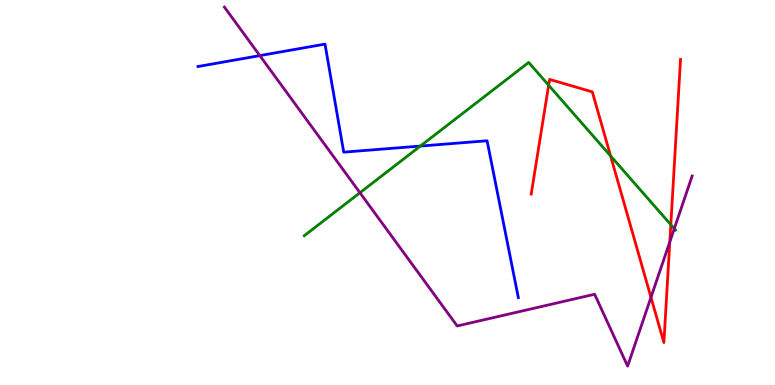[{'lines': ['blue', 'red'], 'intersections': []}, {'lines': ['green', 'red'], 'intersections': [{'x': 7.08, 'y': 7.79}, {'x': 7.88, 'y': 5.95}, {'x': 8.66, 'y': 4.16}]}, {'lines': ['purple', 'red'], 'intersections': [{'x': 8.4, 'y': 2.28}, {'x': 8.64, 'y': 3.72}]}, {'lines': ['blue', 'green'], 'intersections': [{'x': 5.42, 'y': 6.21}]}, {'lines': ['blue', 'purple'], 'intersections': [{'x': 3.35, 'y': 8.56}]}, {'lines': ['green', 'purple'], 'intersections': [{'x': 4.64, 'y': 4.99}, {'x': 8.7, 'y': 4.06}]}]